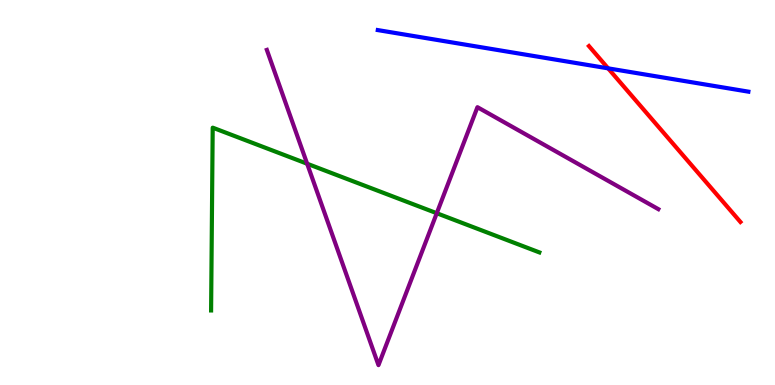[{'lines': ['blue', 'red'], 'intersections': [{'x': 7.85, 'y': 8.22}]}, {'lines': ['green', 'red'], 'intersections': []}, {'lines': ['purple', 'red'], 'intersections': []}, {'lines': ['blue', 'green'], 'intersections': []}, {'lines': ['blue', 'purple'], 'intersections': []}, {'lines': ['green', 'purple'], 'intersections': [{'x': 3.96, 'y': 5.75}, {'x': 5.64, 'y': 4.46}]}]